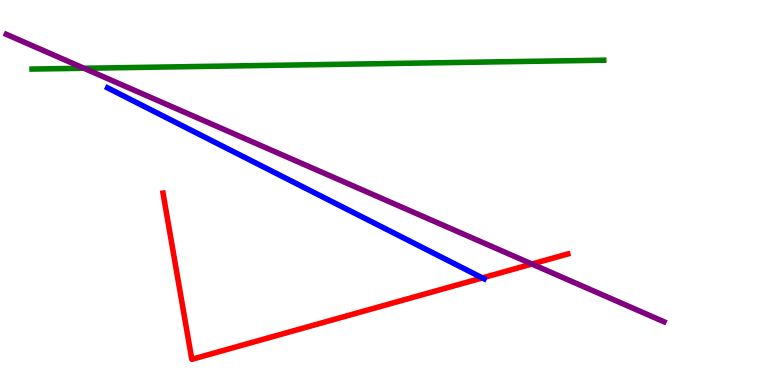[{'lines': ['blue', 'red'], 'intersections': [{'x': 6.22, 'y': 2.78}]}, {'lines': ['green', 'red'], 'intersections': []}, {'lines': ['purple', 'red'], 'intersections': [{'x': 6.86, 'y': 3.14}]}, {'lines': ['blue', 'green'], 'intersections': []}, {'lines': ['blue', 'purple'], 'intersections': []}, {'lines': ['green', 'purple'], 'intersections': [{'x': 1.08, 'y': 8.23}]}]